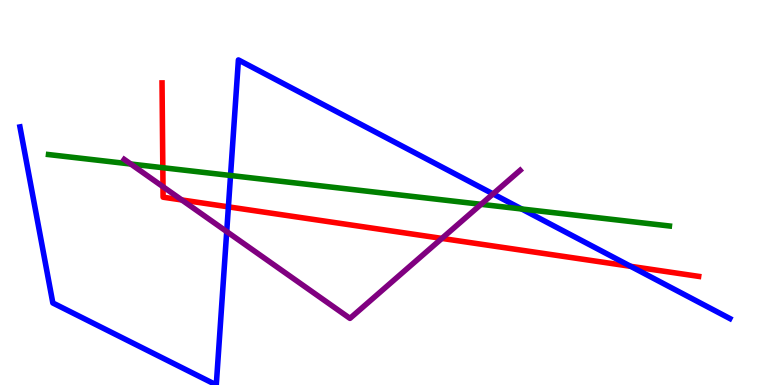[{'lines': ['blue', 'red'], 'intersections': [{'x': 2.95, 'y': 4.63}, {'x': 8.14, 'y': 3.08}]}, {'lines': ['green', 'red'], 'intersections': [{'x': 2.1, 'y': 5.64}]}, {'lines': ['purple', 'red'], 'intersections': [{'x': 2.1, 'y': 5.15}, {'x': 2.35, 'y': 4.81}, {'x': 5.7, 'y': 3.81}]}, {'lines': ['blue', 'green'], 'intersections': [{'x': 2.97, 'y': 5.44}, {'x': 6.73, 'y': 4.57}]}, {'lines': ['blue', 'purple'], 'intersections': [{'x': 2.93, 'y': 3.98}, {'x': 6.36, 'y': 4.96}]}, {'lines': ['green', 'purple'], 'intersections': [{'x': 1.69, 'y': 5.74}, {'x': 6.21, 'y': 4.69}]}]